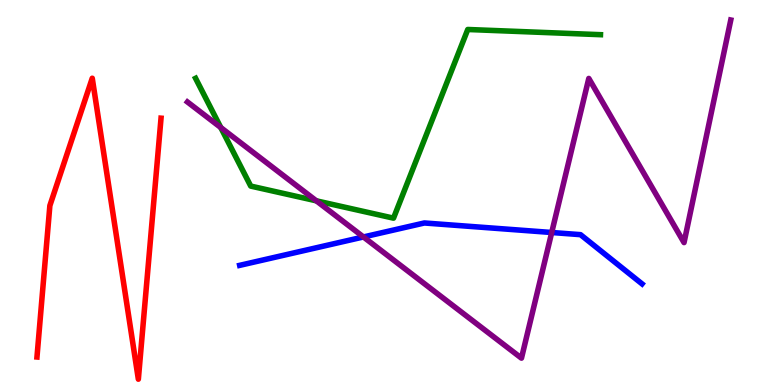[{'lines': ['blue', 'red'], 'intersections': []}, {'lines': ['green', 'red'], 'intersections': []}, {'lines': ['purple', 'red'], 'intersections': []}, {'lines': ['blue', 'green'], 'intersections': []}, {'lines': ['blue', 'purple'], 'intersections': [{'x': 4.69, 'y': 3.85}, {'x': 7.12, 'y': 3.96}]}, {'lines': ['green', 'purple'], 'intersections': [{'x': 2.85, 'y': 6.69}, {'x': 4.08, 'y': 4.78}]}]